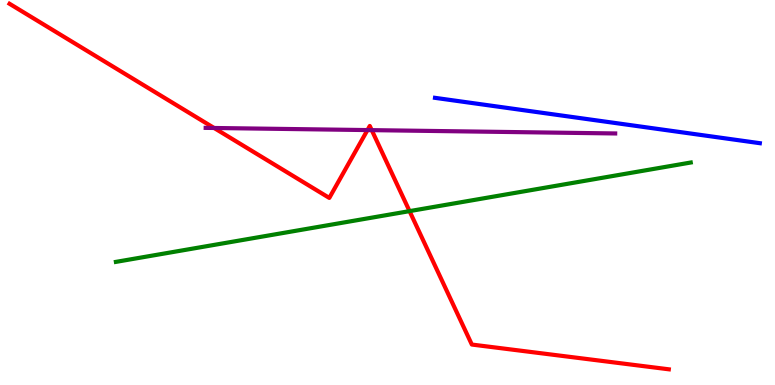[{'lines': ['blue', 'red'], 'intersections': []}, {'lines': ['green', 'red'], 'intersections': [{'x': 5.28, 'y': 4.52}]}, {'lines': ['purple', 'red'], 'intersections': [{'x': 2.76, 'y': 6.68}, {'x': 4.74, 'y': 6.62}, {'x': 4.8, 'y': 6.62}]}, {'lines': ['blue', 'green'], 'intersections': []}, {'lines': ['blue', 'purple'], 'intersections': []}, {'lines': ['green', 'purple'], 'intersections': []}]